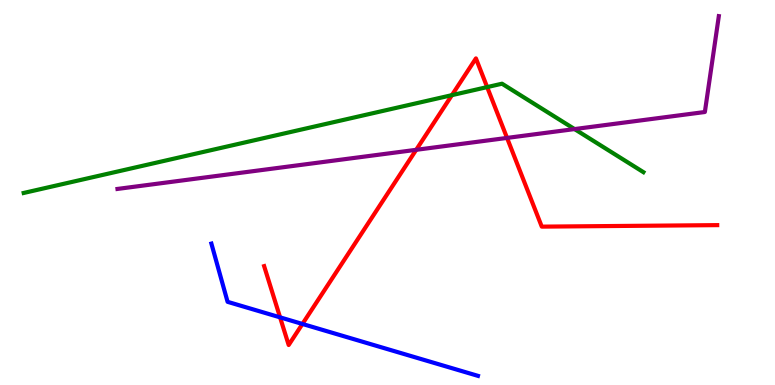[{'lines': ['blue', 'red'], 'intersections': [{'x': 3.61, 'y': 1.76}, {'x': 3.9, 'y': 1.59}]}, {'lines': ['green', 'red'], 'intersections': [{'x': 5.83, 'y': 7.53}, {'x': 6.29, 'y': 7.74}]}, {'lines': ['purple', 'red'], 'intersections': [{'x': 5.37, 'y': 6.11}, {'x': 6.54, 'y': 6.42}]}, {'lines': ['blue', 'green'], 'intersections': []}, {'lines': ['blue', 'purple'], 'intersections': []}, {'lines': ['green', 'purple'], 'intersections': [{'x': 7.41, 'y': 6.65}]}]